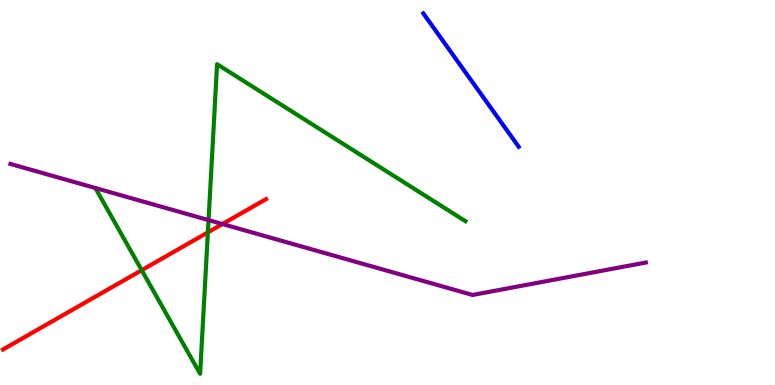[{'lines': ['blue', 'red'], 'intersections': []}, {'lines': ['green', 'red'], 'intersections': [{'x': 1.83, 'y': 2.98}, {'x': 2.68, 'y': 3.96}]}, {'lines': ['purple', 'red'], 'intersections': [{'x': 2.87, 'y': 4.18}]}, {'lines': ['blue', 'green'], 'intersections': []}, {'lines': ['blue', 'purple'], 'intersections': []}, {'lines': ['green', 'purple'], 'intersections': [{'x': 2.69, 'y': 4.28}]}]